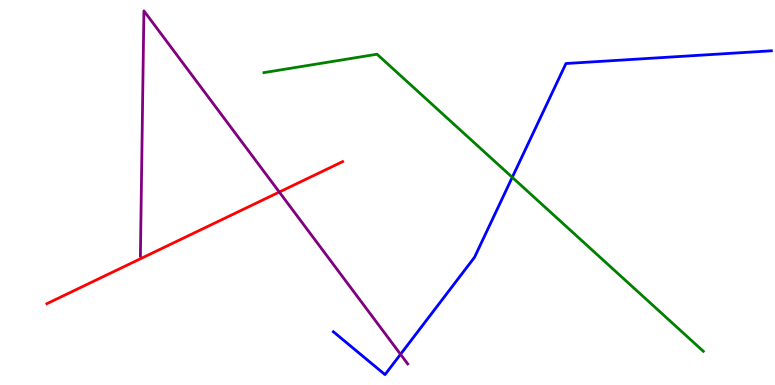[{'lines': ['blue', 'red'], 'intersections': []}, {'lines': ['green', 'red'], 'intersections': []}, {'lines': ['purple', 'red'], 'intersections': [{'x': 3.6, 'y': 5.01}]}, {'lines': ['blue', 'green'], 'intersections': [{'x': 6.61, 'y': 5.39}]}, {'lines': ['blue', 'purple'], 'intersections': [{'x': 5.17, 'y': 0.798}]}, {'lines': ['green', 'purple'], 'intersections': []}]